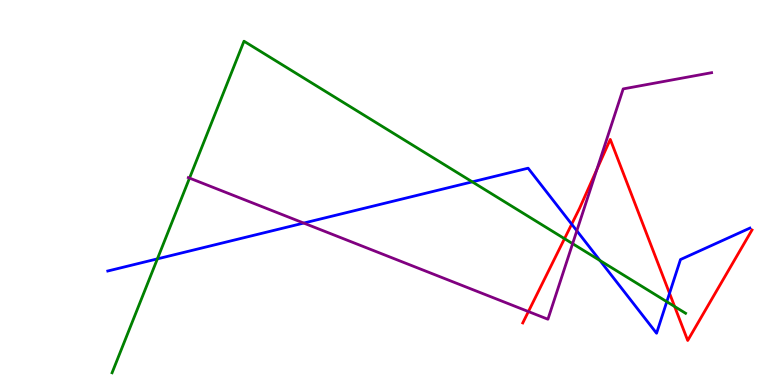[{'lines': ['blue', 'red'], 'intersections': [{'x': 7.38, 'y': 4.18}, {'x': 8.64, 'y': 2.38}]}, {'lines': ['green', 'red'], 'intersections': [{'x': 7.28, 'y': 3.8}, {'x': 8.7, 'y': 2.04}]}, {'lines': ['purple', 'red'], 'intersections': [{'x': 6.82, 'y': 1.91}, {'x': 7.7, 'y': 5.6}]}, {'lines': ['blue', 'green'], 'intersections': [{'x': 2.03, 'y': 3.28}, {'x': 6.09, 'y': 5.28}, {'x': 7.74, 'y': 3.23}, {'x': 8.6, 'y': 2.16}]}, {'lines': ['blue', 'purple'], 'intersections': [{'x': 3.92, 'y': 4.21}, {'x': 7.44, 'y': 4.01}]}, {'lines': ['green', 'purple'], 'intersections': [{'x': 2.45, 'y': 5.37}, {'x': 7.39, 'y': 3.67}]}]